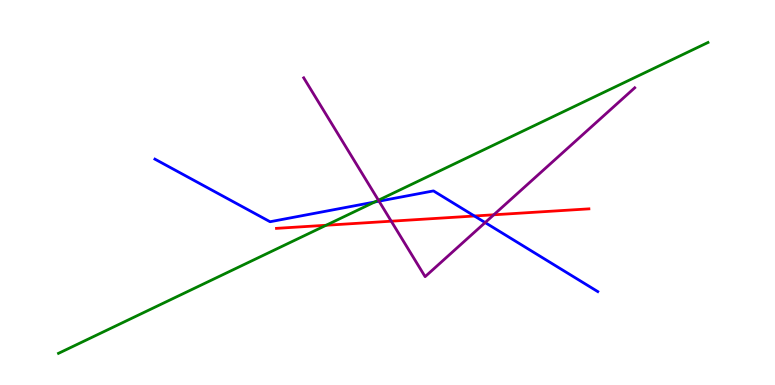[{'lines': ['blue', 'red'], 'intersections': [{'x': 6.12, 'y': 4.39}]}, {'lines': ['green', 'red'], 'intersections': [{'x': 4.21, 'y': 4.15}]}, {'lines': ['purple', 'red'], 'intersections': [{'x': 5.05, 'y': 4.25}, {'x': 6.37, 'y': 4.42}]}, {'lines': ['blue', 'green'], 'intersections': [{'x': 4.84, 'y': 4.75}]}, {'lines': ['blue', 'purple'], 'intersections': [{'x': 4.89, 'y': 4.77}, {'x': 6.26, 'y': 4.22}]}, {'lines': ['green', 'purple'], 'intersections': [{'x': 4.88, 'y': 4.8}]}]